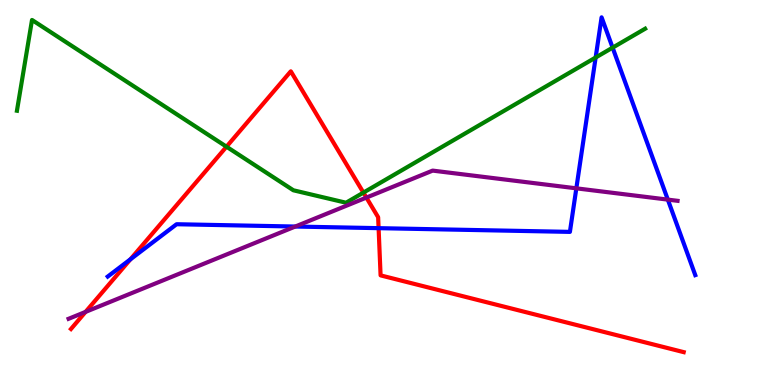[{'lines': ['blue', 'red'], 'intersections': [{'x': 1.68, 'y': 3.26}, {'x': 4.89, 'y': 4.07}]}, {'lines': ['green', 'red'], 'intersections': [{'x': 2.92, 'y': 6.19}, {'x': 4.69, 'y': 5.0}]}, {'lines': ['purple', 'red'], 'intersections': [{'x': 1.1, 'y': 1.9}, {'x': 4.73, 'y': 4.87}]}, {'lines': ['blue', 'green'], 'intersections': [{'x': 7.69, 'y': 8.51}, {'x': 7.9, 'y': 8.76}]}, {'lines': ['blue', 'purple'], 'intersections': [{'x': 3.81, 'y': 4.12}, {'x': 7.44, 'y': 5.11}, {'x': 8.62, 'y': 4.82}]}, {'lines': ['green', 'purple'], 'intersections': []}]